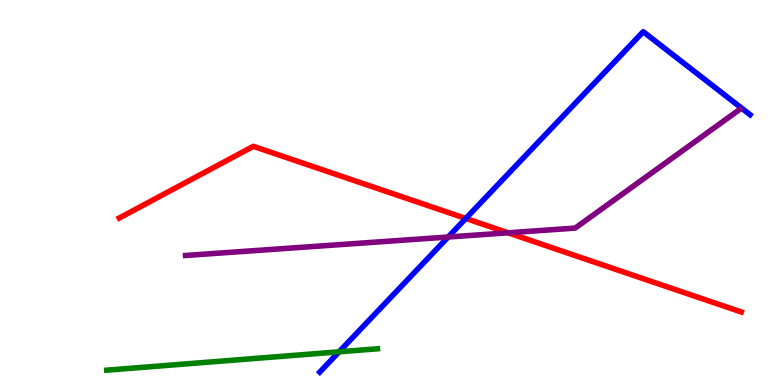[{'lines': ['blue', 'red'], 'intersections': [{'x': 6.01, 'y': 4.33}]}, {'lines': ['green', 'red'], 'intersections': []}, {'lines': ['purple', 'red'], 'intersections': [{'x': 6.56, 'y': 3.95}]}, {'lines': ['blue', 'green'], 'intersections': [{'x': 4.38, 'y': 0.862}]}, {'lines': ['blue', 'purple'], 'intersections': [{'x': 5.78, 'y': 3.84}]}, {'lines': ['green', 'purple'], 'intersections': []}]